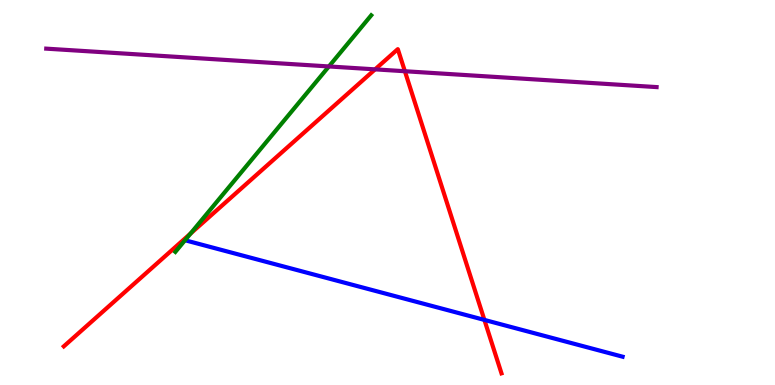[{'lines': ['blue', 'red'], 'intersections': [{'x': 6.25, 'y': 1.69}]}, {'lines': ['green', 'red'], 'intersections': [{'x': 2.46, 'y': 3.93}]}, {'lines': ['purple', 'red'], 'intersections': [{'x': 4.84, 'y': 8.2}, {'x': 5.22, 'y': 8.15}]}, {'lines': ['blue', 'green'], 'intersections': []}, {'lines': ['blue', 'purple'], 'intersections': []}, {'lines': ['green', 'purple'], 'intersections': [{'x': 4.24, 'y': 8.27}]}]